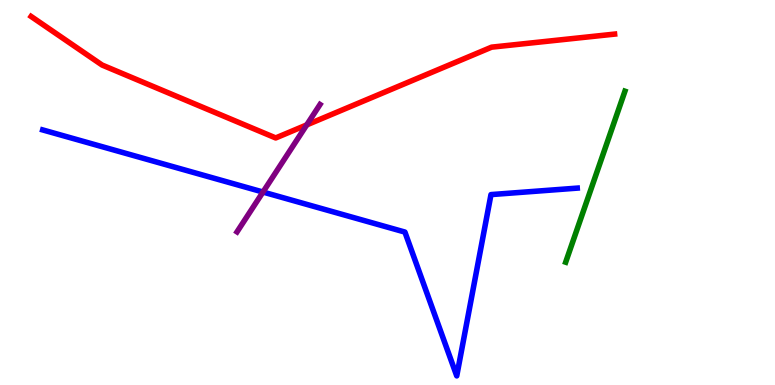[{'lines': ['blue', 'red'], 'intersections': []}, {'lines': ['green', 'red'], 'intersections': []}, {'lines': ['purple', 'red'], 'intersections': [{'x': 3.96, 'y': 6.76}]}, {'lines': ['blue', 'green'], 'intersections': []}, {'lines': ['blue', 'purple'], 'intersections': [{'x': 3.39, 'y': 5.01}]}, {'lines': ['green', 'purple'], 'intersections': []}]